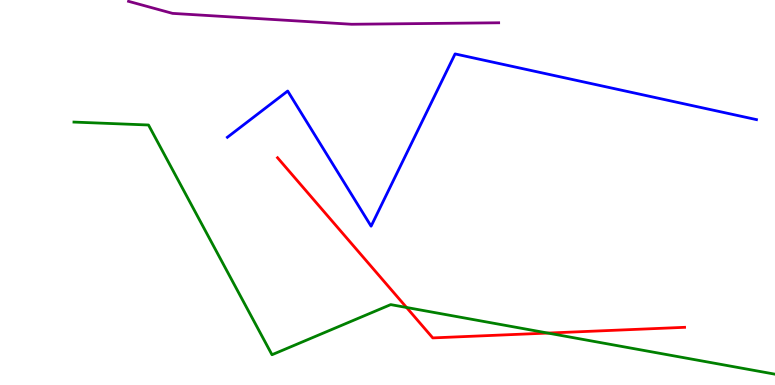[{'lines': ['blue', 'red'], 'intersections': []}, {'lines': ['green', 'red'], 'intersections': [{'x': 5.25, 'y': 2.01}, {'x': 7.07, 'y': 1.35}]}, {'lines': ['purple', 'red'], 'intersections': []}, {'lines': ['blue', 'green'], 'intersections': []}, {'lines': ['blue', 'purple'], 'intersections': []}, {'lines': ['green', 'purple'], 'intersections': []}]